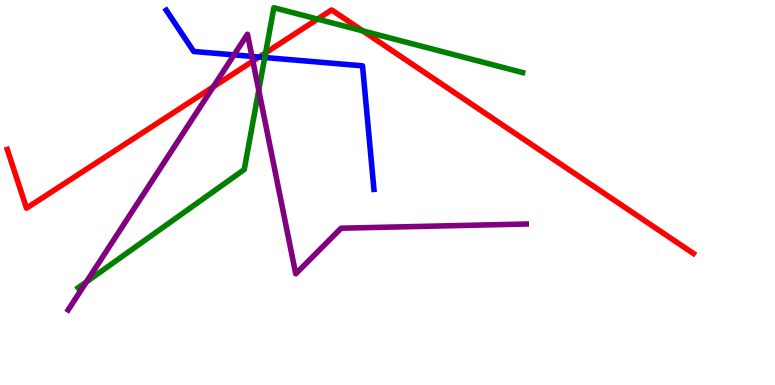[{'lines': ['blue', 'red'], 'intersections': [{'x': 3.34, 'y': 8.52}]}, {'lines': ['green', 'red'], 'intersections': [{'x': 3.43, 'y': 8.63}, {'x': 4.1, 'y': 9.5}, {'x': 4.68, 'y': 9.2}]}, {'lines': ['purple', 'red'], 'intersections': [{'x': 2.75, 'y': 7.74}, {'x': 3.26, 'y': 8.41}]}, {'lines': ['blue', 'green'], 'intersections': [{'x': 3.42, 'y': 8.51}]}, {'lines': ['blue', 'purple'], 'intersections': [{'x': 3.02, 'y': 8.57}, {'x': 3.25, 'y': 8.53}]}, {'lines': ['green', 'purple'], 'intersections': [{'x': 1.11, 'y': 2.68}, {'x': 3.34, 'y': 7.66}]}]